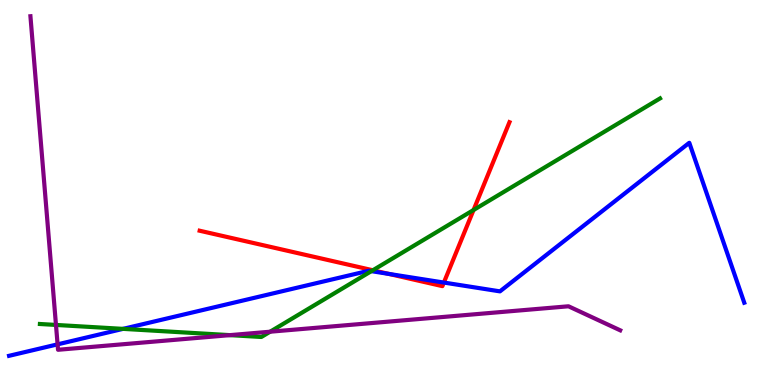[{'lines': ['blue', 'red'], 'intersections': [{'x': 5.02, 'y': 2.89}, {'x': 5.73, 'y': 2.66}]}, {'lines': ['green', 'red'], 'intersections': [{'x': 4.81, 'y': 2.98}, {'x': 6.11, 'y': 4.55}]}, {'lines': ['purple', 'red'], 'intersections': []}, {'lines': ['blue', 'green'], 'intersections': [{'x': 1.59, 'y': 1.46}, {'x': 4.79, 'y': 2.96}]}, {'lines': ['blue', 'purple'], 'intersections': [{'x': 0.743, 'y': 1.06}]}, {'lines': ['green', 'purple'], 'intersections': [{'x': 0.722, 'y': 1.56}, {'x': 2.97, 'y': 1.3}, {'x': 3.49, 'y': 1.38}]}]